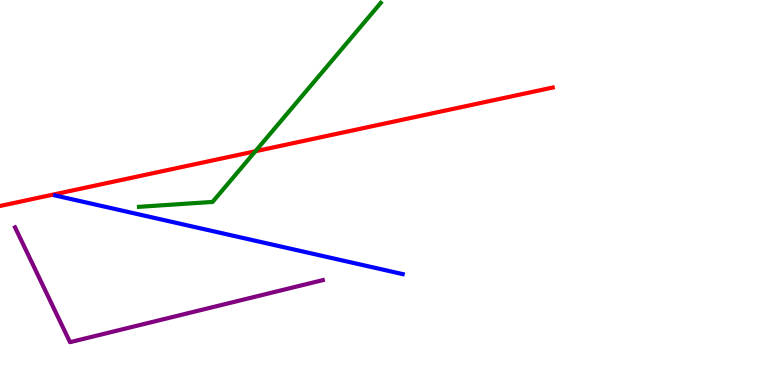[{'lines': ['blue', 'red'], 'intersections': []}, {'lines': ['green', 'red'], 'intersections': [{'x': 3.3, 'y': 6.07}]}, {'lines': ['purple', 'red'], 'intersections': []}, {'lines': ['blue', 'green'], 'intersections': []}, {'lines': ['blue', 'purple'], 'intersections': []}, {'lines': ['green', 'purple'], 'intersections': []}]